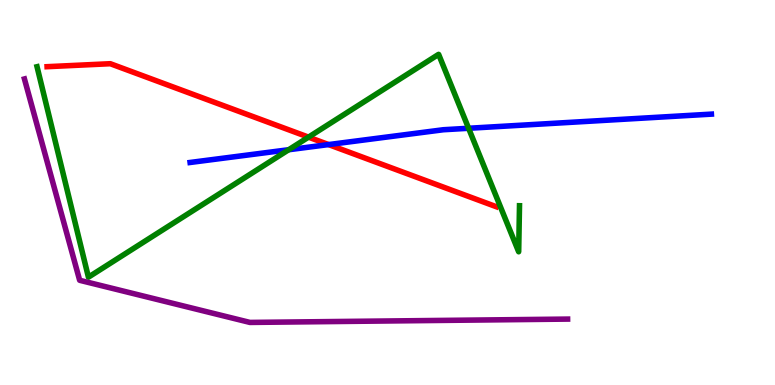[{'lines': ['blue', 'red'], 'intersections': [{'x': 4.24, 'y': 6.24}]}, {'lines': ['green', 'red'], 'intersections': [{'x': 3.98, 'y': 6.44}]}, {'lines': ['purple', 'red'], 'intersections': []}, {'lines': ['blue', 'green'], 'intersections': [{'x': 3.73, 'y': 6.11}, {'x': 6.05, 'y': 6.67}]}, {'lines': ['blue', 'purple'], 'intersections': []}, {'lines': ['green', 'purple'], 'intersections': []}]